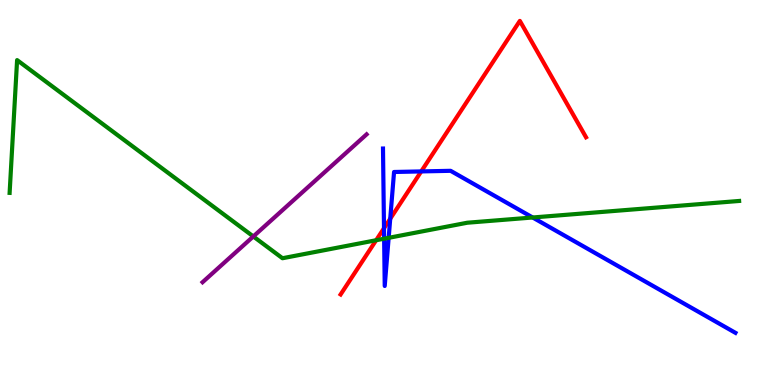[{'lines': ['blue', 'red'], 'intersections': [{'x': 4.95, 'y': 4.07}, {'x': 5.04, 'y': 4.32}, {'x': 5.44, 'y': 5.55}]}, {'lines': ['green', 'red'], 'intersections': [{'x': 4.85, 'y': 3.76}]}, {'lines': ['purple', 'red'], 'intersections': []}, {'lines': ['blue', 'green'], 'intersections': [{'x': 4.96, 'y': 3.8}, {'x': 5.02, 'y': 3.82}, {'x': 6.87, 'y': 4.35}]}, {'lines': ['blue', 'purple'], 'intersections': []}, {'lines': ['green', 'purple'], 'intersections': [{'x': 3.27, 'y': 3.86}]}]